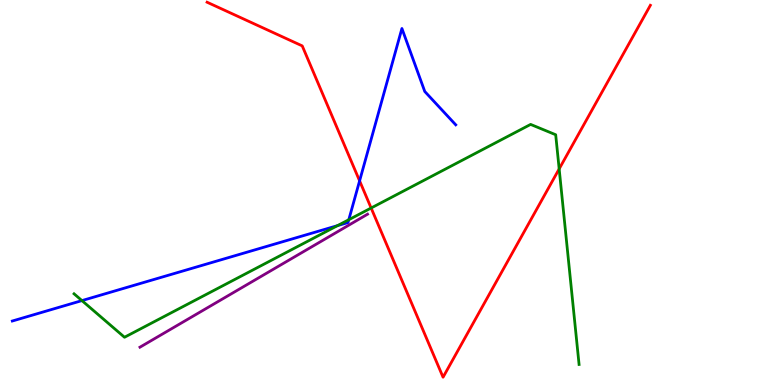[{'lines': ['blue', 'red'], 'intersections': [{'x': 4.64, 'y': 5.3}]}, {'lines': ['green', 'red'], 'intersections': [{'x': 4.79, 'y': 4.6}, {'x': 7.22, 'y': 5.61}]}, {'lines': ['purple', 'red'], 'intersections': []}, {'lines': ['blue', 'green'], 'intersections': [{'x': 1.06, 'y': 2.19}, {'x': 4.35, 'y': 4.14}, {'x': 4.5, 'y': 4.29}]}, {'lines': ['blue', 'purple'], 'intersections': []}, {'lines': ['green', 'purple'], 'intersections': []}]